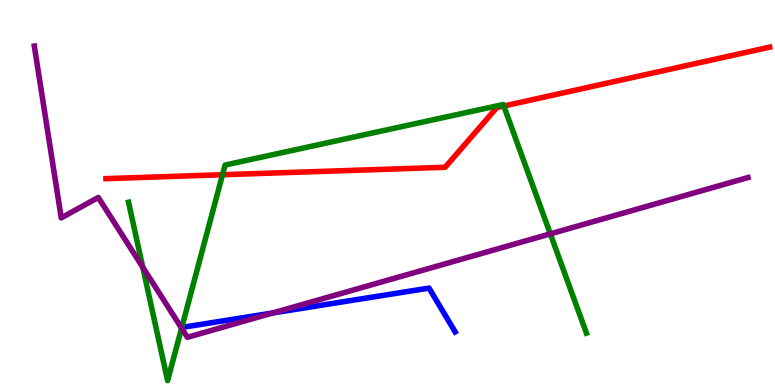[{'lines': ['blue', 'red'], 'intersections': []}, {'lines': ['green', 'red'], 'intersections': [{'x': 2.87, 'y': 5.46}, {'x': 6.5, 'y': 7.25}]}, {'lines': ['purple', 'red'], 'intersections': []}, {'lines': ['blue', 'green'], 'intersections': []}, {'lines': ['blue', 'purple'], 'intersections': [{'x': 3.52, 'y': 1.87}]}, {'lines': ['green', 'purple'], 'intersections': [{'x': 1.84, 'y': 3.06}, {'x': 2.34, 'y': 1.48}, {'x': 7.1, 'y': 3.93}]}]